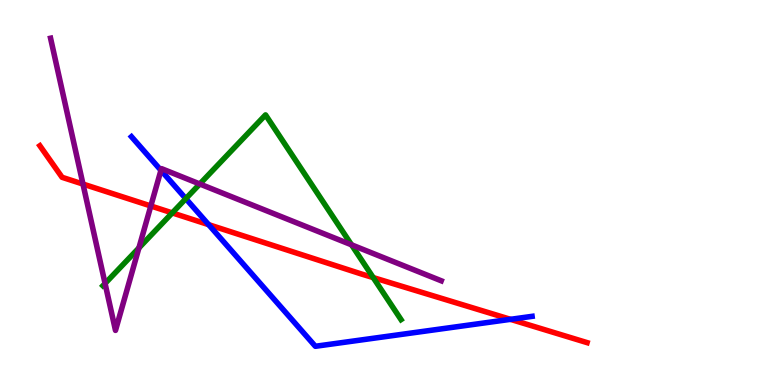[{'lines': ['blue', 'red'], 'intersections': [{'x': 2.69, 'y': 4.16}, {'x': 6.59, 'y': 1.71}]}, {'lines': ['green', 'red'], 'intersections': [{'x': 2.22, 'y': 4.47}, {'x': 4.82, 'y': 2.79}]}, {'lines': ['purple', 'red'], 'intersections': [{'x': 1.07, 'y': 5.22}, {'x': 1.95, 'y': 4.65}]}, {'lines': ['blue', 'green'], 'intersections': [{'x': 2.4, 'y': 4.84}]}, {'lines': ['blue', 'purple'], 'intersections': [{'x': 2.08, 'y': 5.58}]}, {'lines': ['green', 'purple'], 'intersections': [{'x': 1.36, 'y': 2.64}, {'x': 1.79, 'y': 3.56}, {'x': 2.58, 'y': 5.22}, {'x': 4.54, 'y': 3.64}]}]